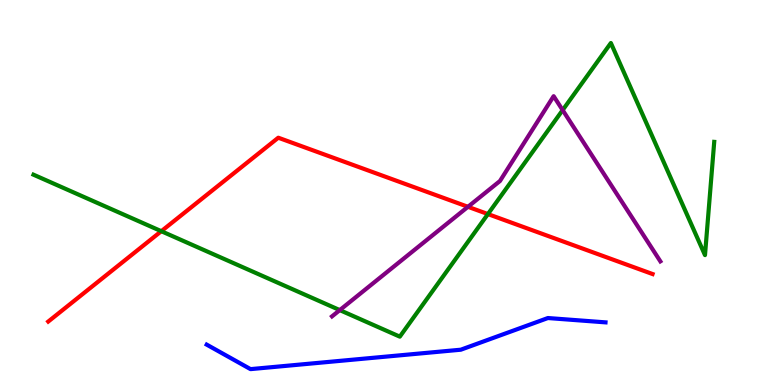[{'lines': ['blue', 'red'], 'intersections': []}, {'lines': ['green', 'red'], 'intersections': [{'x': 2.08, 'y': 3.99}, {'x': 6.3, 'y': 4.44}]}, {'lines': ['purple', 'red'], 'intersections': [{'x': 6.04, 'y': 4.63}]}, {'lines': ['blue', 'green'], 'intersections': []}, {'lines': ['blue', 'purple'], 'intersections': []}, {'lines': ['green', 'purple'], 'intersections': [{'x': 4.38, 'y': 1.95}, {'x': 7.26, 'y': 7.14}]}]